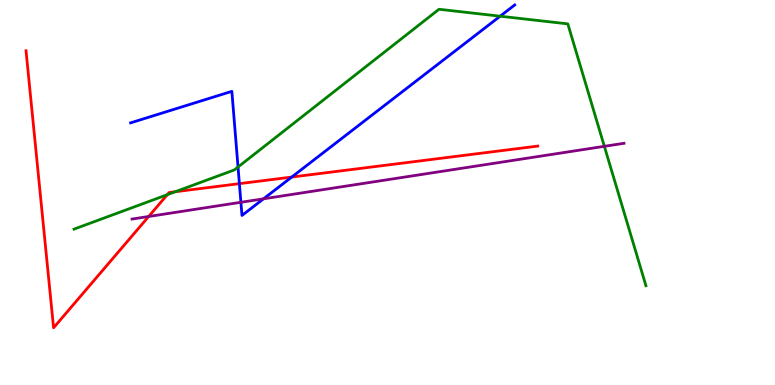[{'lines': ['blue', 'red'], 'intersections': [{'x': 3.09, 'y': 5.23}, {'x': 3.76, 'y': 5.4}]}, {'lines': ['green', 'red'], 'intersections': [{'x': 2.16, 'y': 4.94}, {'x': 2.26, 'y': 5.02}]}, {'lines': ['purple', 'red'], 'intersections': [{'x': 1.92, 'y': 4.38}]}, {'lines': ['blue', 'green'], 'intersections': [{'x': 3.07, 'y': 5.66}, {'x': 6.45, 'y': 9.58}]}, {'lines': ['blue', 'purple'], 'intersections': [{'x': 3.11, 'y': 4.75}, {'x': 3.4, 'y': 4.84}]}, {'lines': ['green', 'purple'], 'intersections': [{'x': 7.8, 'y': 6.2}]}]